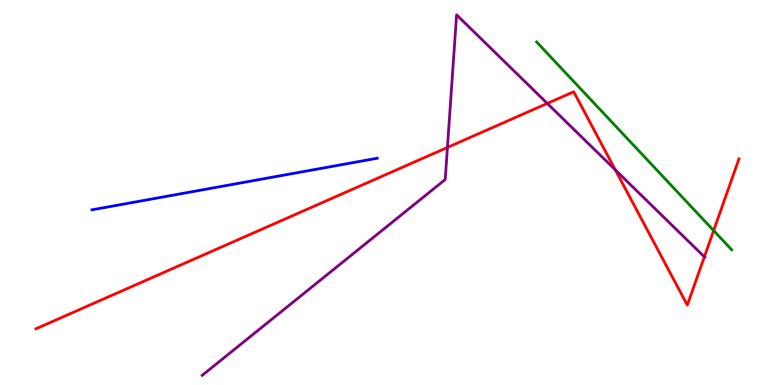[{'lines': ['blue', 'red'], 'intersections': []}, {'lines': ['green', 'red'], 'intersections': [{'x': 9.21, 'y': 4.01}]}, {'lines': ['purple', 'red'], 'intersections': [{'x': 5.77, 'y': 6.17}, {'x': 7.06, 'y': 7.31}, {'x': 7.94, 'y': 5.59}, {'x': 9.09, 'y': 3.33}]}, {'lines': ['blue', 'green'], 'intersections': []}, {'lines': ['blue', 'purple'], 'intersections': []}, {'lines': ['green', 'purple'], 'intersections': []}]